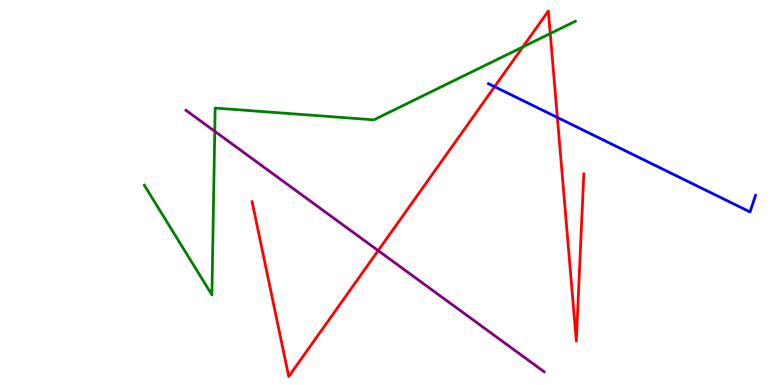[{'lines': ['blue', 'red'], 'intersections': [{'x': 6.38, 'y': 7.75}, {'x': 7.19, 'y': 6.95}]}, {'lines': ['green', 'red'], 'intersections': [{'x': 6.75, 'y': 8.78}, {'x': 7.1, 'y': 9.13}]}, {'lines': ['purple', 'red'], 'intersections': [{'x': 4.88, 'y': 3.49}]}, {'lines': ['blue', 'green'], 'intersections': []}, {'lines': ['blue', 'purple'], 'intersections': []}, {'lines': ['green', 'purple'], 'intersections': [{'x': 2.77, 'y': 6.59}]}]